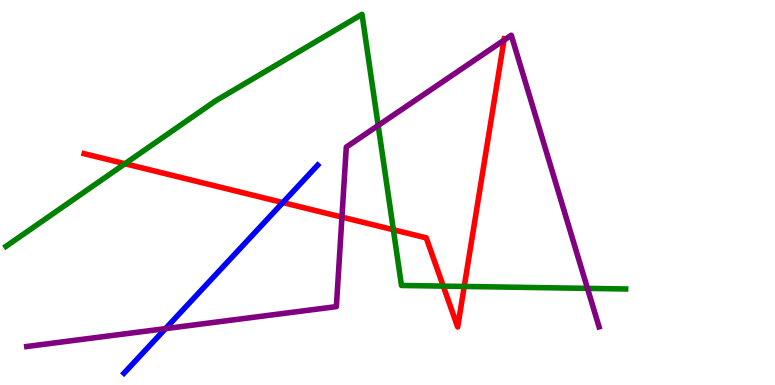[{'lines': ['blue', 'red'], 'intersections': [{'x': 3.65, 'y': 4.74}]}, {'lines': ['green', 'red'], 'intersections': [{'x': 1.61, 'y': 5.75}, {'x': 5.08, 'y': 4.03}, {'x': 5.72, 'y': 2.57}, {'x': 5.99, 'y': 2.56}]}, {'lines': ['purple', 'red'], 'intersections': [{'x': 4.41, 'y': 4.36}, {'x': 6.5, 'y': 8.96}]}, {'lines': ['blue', 'green'], 'intersections': []}, {'lines': ['blue', 'purple'], 'intersections': [{'x': 2.14, 'y': 1.46}]}, {'lines': ['green', 'purple'], 'intersections': [{'x': 4.88, 'y': 6.74}, {'x': 7.58, 'y': 2.51}]}]